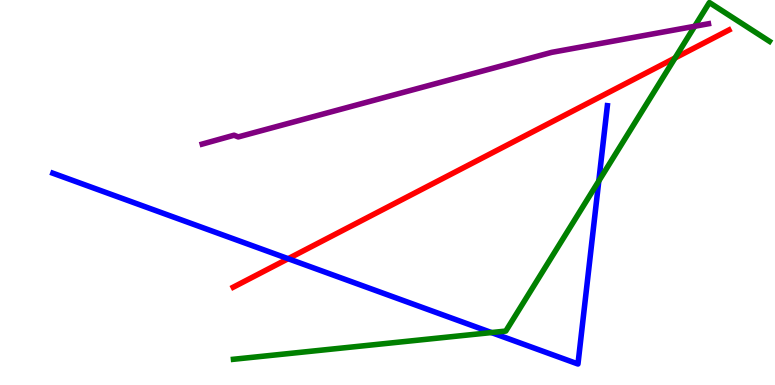[{'lines': ['blue', 'red'], 'intersections': [{'x': 3.72, 'y': 3.28}]}, {'lines': ['green', 'red'], 'intersections': [{'x': 8.71, 'y': 8.49}]}, {'lines': ['purple', 'red'], 'intersections': []}, {'lines': ['blue', 'green'], 'intersections': [{'x': 6.34, 'y': 1.36}, {'x': 7.73, 'y': 5.3}]}, {'lines': ['blue', 'purple'], 'intersections': []}, {'lines': ['green', 'purple'], 'intersections': [{'x': 8.96, 'y': 9.32}]}]